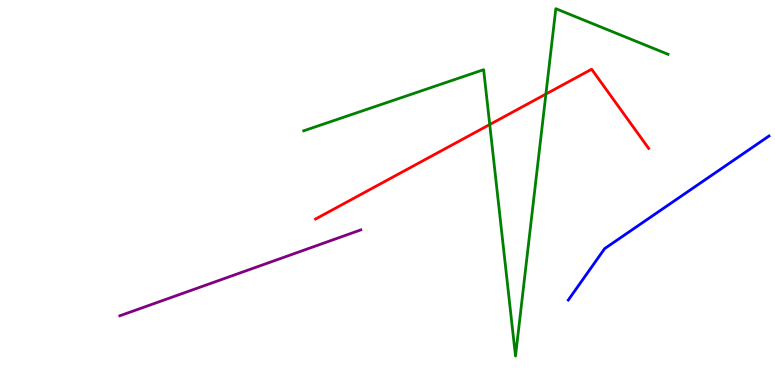[{'lines': ['blue', 'red'], 'intersections': []}, {'lines': ['green', 'red'], 'intersections': [{'x': 6.32, 'y': 6.77}, {'x': 7.04, 'y': 7.56}]}, {'lines': ['purple', 'red'], 'intersections': []}, {'lines': ['blue', 'green'], 'intersections': []}, {'lines': ['blue', 'purple'], 'intersections': []}, {'lines': ['green', 'purple'], 'intersections': []}]